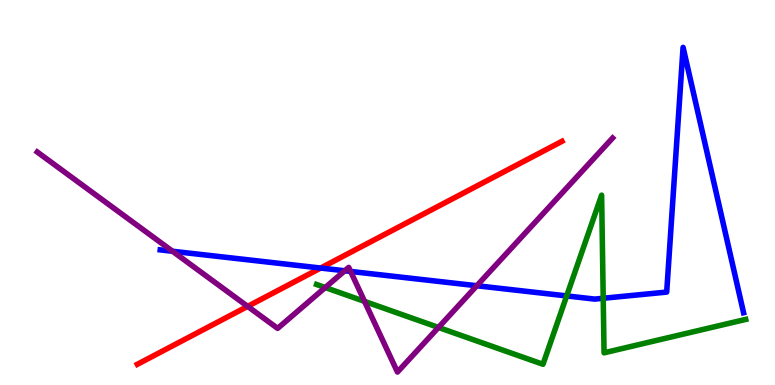[{'lines': ['blue', 'red'], 'intersections': [{'x': 4.14, 'y': 3.04}]}, {'lines': ['green', 'red'], 'intersections': []}, {'lines': ['purple', 'red'], 'intersections': [{'x': 3.2, 'y': 2.04}]}, {'lines': ['blue', 'green'], 'intersections': [{'x': 7.31, 'y': 2.31}, {'x': 7.78, 'y': 2.25}]}, {'lines': ['blue', 'purple'], 'intersections': [{'x': 2.23, 'y': 3.47}, {'x': 4.45, 'y': 2.97}, {'x': 4.52, 'y': 2.95}, {'x': 6.15, 'y': 2.58}]}, {'lines': ['green', 'purple'], 'intersections': [{'x': 4.2, 'y': 2.53}, {'x': 4.7, 'y': 2.17}, {'x': 5.66, 'y': 1.49}]}]